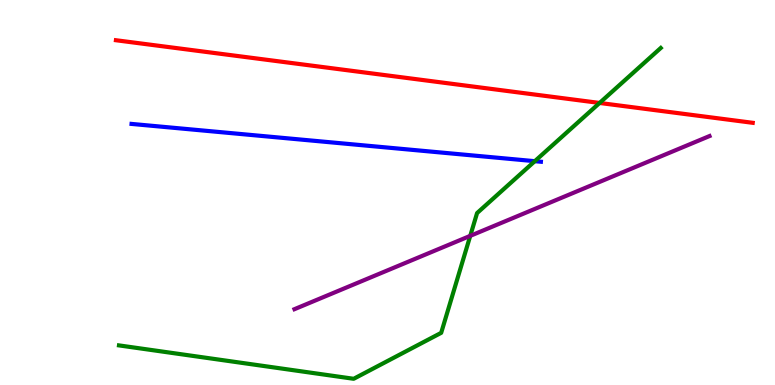[{'lines': ['blue', 'red'], 'intersections': []}, {'lines': ['green', 'red'], 'intersections': [{'x': 7.74, 'y': 7.33}]}, {'lines': ['purple', 'red'], 'intersections': []}, {'lines': ['blue', 'green'], 'intersections': [{'x': 6.9, 'y': 5.81}]}, {'lines': ['blue', 'purple'], 'intersections': []}, {'lines': ['green', 'purple'], 'intersections': [{'x': 6.07, 'y': 3.87}]}]